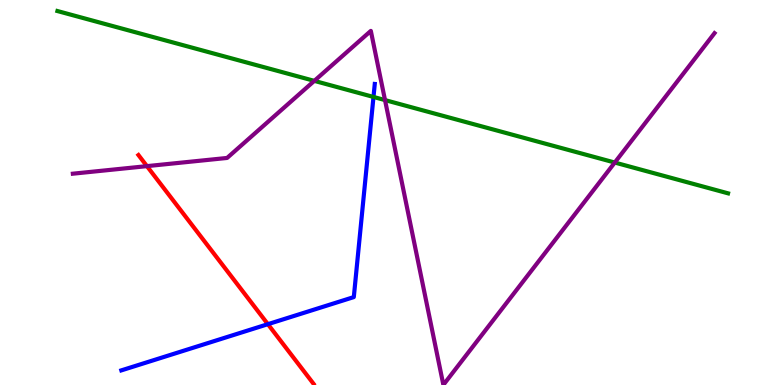[{'lines': ['blue', 'red'], 'intersections': [{'x': 3.46, 'y': 1.58}]}, {'lines': ['green', 'red'], 'intersections': []}, {'lines': ['purple', 'red'], 'intersections': [{'x': 1.9, 'y': 5.68}]}, {'lines': ['blue', 'green'], 'intersections': [{'x': 4.82, 'y': 7.48}]}, {'lines': ['blue', 'purple'], 'intersections': []}, {'lines': ['green', 'purple'], 'intersections': [{'x': 4.06, 'y': 7.9}, {'x': 4.97, 'y': 7.4}, {'x': 7.93, 'y': 5.78}]}]